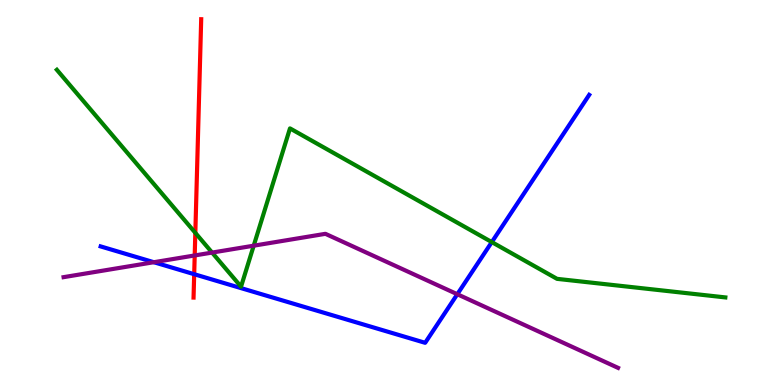[{'lines': ['blue', 'red'], 'intersections': [{'x': 2.51, 'y': 2.88}]}, {'lines': ['green', 'red'], 'intersections': [{'x': 2.52, 'y': 3.95}]}, {'lines': ['purple', 'red'], 'intersections': [{'x': 2.51, 'y': 3.36}]}, {'lines': ['blue', 'green'], 'intersections': [{'x': 6.35, 'y': 3.71}]}, {'lines': ['blue', 'purple'], 'intersections': [{'x': 1.99, 'y': 3.19}, {'x': 5.9, 'y': 2.36}]}, {'lines': ['green', 'purple'], 'intersections': [{'x': 2.74, 'y': 3.44}, {'x': 3.27, 'y': 3.62}]}]